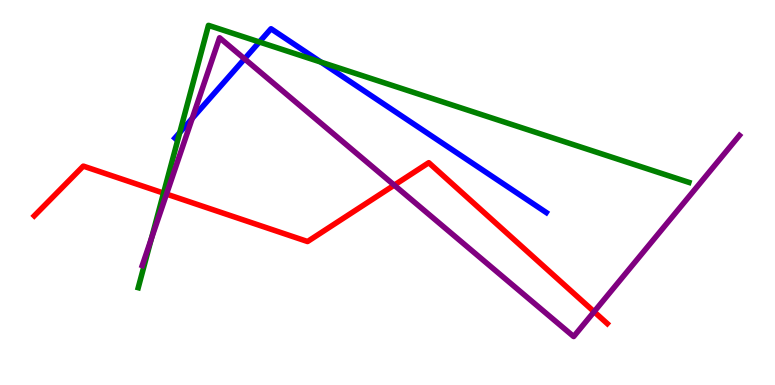[{'lines': ['blue', 'red'], 'intersections': []}, {'lines': ['green', 'red'], 'intersections': [{'x': 2.11, 'y': 4.98}]}, {'lines': ['purple', 'red'], 'intersections': [{'x': 2.15, 'y': 4.96}, {'x': 5.09, 'y': 5.19}, {'x': 7.67, 'y': 1.9}]}, {'lines': ['blue', 'green'], 'intersections': [{'x': 2.32, 'y': 6.56}, {'x': 3.35, 'y': 8.91}, {'x': 4.14, 'y': 8.39}]}, {'lines': ['blue', 'purple'], 'intersections': [{'x': 2.48, 'y': 6.93}, {'x': 3.16, 'y': 8.47}]}, {'lines': ['green', 'purple'], 'intersections': [{'x': 1.95, 'y': 3.8}]}]